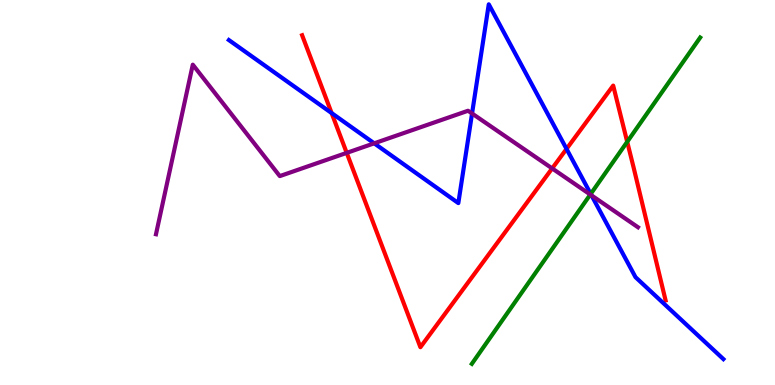[{'lines': ['blue', 'red'], 'intersections': [{'x': 4.28, 'y': 7.06}, {'x': 7.31, 'y': 6.13}]}, {'lines': ['green', 'red'], 'intersections': [{'x': 8.09, 'y': 6.32}]}, {'lines': ['purple', 'red'], 'intersections': [{'x': 4.47, 'y': 6.03}, {'x': 7.12, 'y': 5.63}]}, {'lines': ['blue', 'green'], 'intersections': [{'x': 7.62, 'y': 4.96}]}, {'lines': ['blue', 'purple'], 'intersections': [{'x': 4.83, 'y': 6.28}, {'x': 6.09, 'y': 7.05}, {'x': 7.63, 'y': 4.92}]}, {'lines': ['green', 'purple'], 'intersections': [{'x': 7.62, 'y': 4.95}]}]